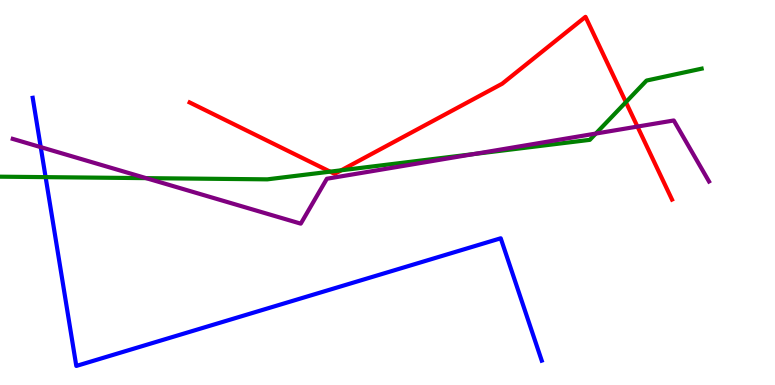[{'lines': ['blue', 'red'], 'intersections': []}, {'lines': ['green', 'red'], 'intersections': [{'x': 4.26, 'y': 5.54}, {'x': 4.4, 'y': 5.58}, {'x': 8.08, 'y': 7.35}]}, {'lines': ['purple', 'red'], 'intersections': [{'x': 8.23, 'y': 6.71}]}, {'lines': ['blue', 'green'], 'intersections': [{'x': 0.588, 'y': 5.4}]}, {'lines': ['blue', 'purple'], 'intersections': [{'x': 0.526, 'y': 6.18}]}, {'lines': ['green', 'purple'], 'intersections': [{'x': 1.89, 'y': 5.37}, {'x': 6.11, 'y': 6.0}, {'x': 7.69, 'y': 6.53}]}]